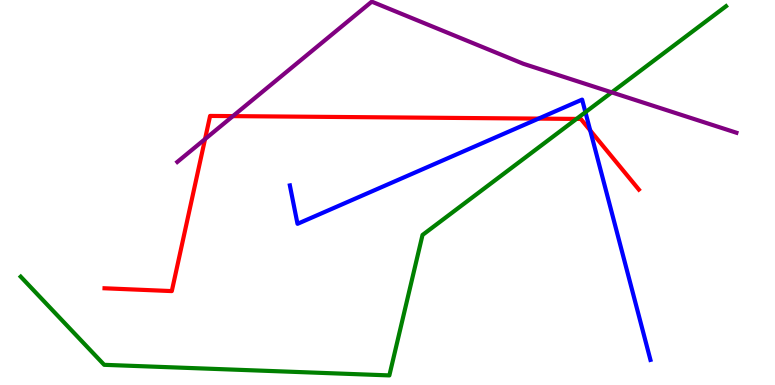[{'lines': ['blue', 'red'], 'intersections': [{'x': 6.95, 'y': 6.92}, {'x': 7.62, 'y': 6.61}]}, {'lines': ['green', 'red'], 'intersections': [{'x': 7.44, 'y': 6.91}]}, {'lines': ['purple', 'red'], 'intersections': [{'x': 2.65, 'y': 6.39}, {'x': 3.01, 'y': 6.98}]}, {'lines': ['blue', 'green'], 'intersections': [{'x': 7.55, 'y': 7.09}]}, {'lines': ['blue', 'purple'], 'intersections': []}, {'lines': ['green', 'purple'], 'intersections': [{'x': 7.89, 'y': 7.6}]}]